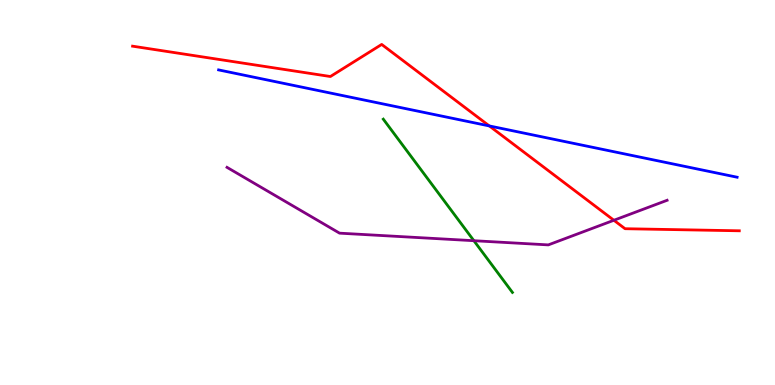[{'lines': ['blue', 'red'], 'intersections': [{'x': 6.31, 'y': 6.73}]}, {'lines': ['green', 'red'], 'intersections': []}, {'lines': ['purple', 'red'], 'intersections': [{'x': 7.92, 'y': 4.28}]}, {'lines': ['blue', 'green'], 'intersections': []}, {'lines': ['blue', 'purple'], 'intersections': []}, {'lines': ['green', 'purple'], 'intersections': [{'x': 6.11, 'y': 3.75}]}]